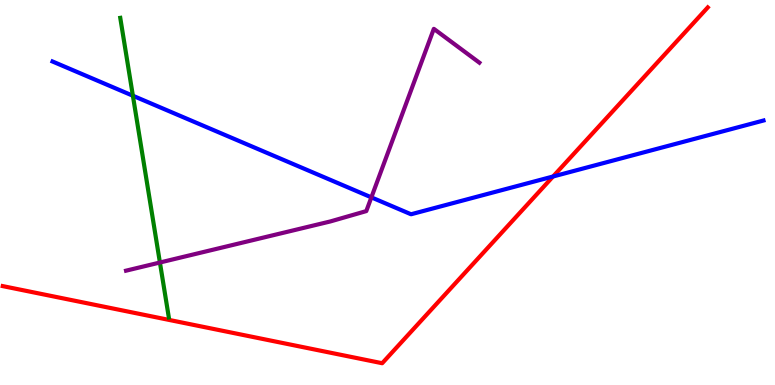[{'lines': ['blue', 'red'], 'intersections': [{'x': 7.14, 'y': 5.42}]}, {'lines': ['green', 'red'], 'intersections': []}, {'lines': ['purple', 'red'], 'intersections': []}, {'lines': ['blue', 'green'], 'intersections': [{'x': 1.71, 'y': 7.51}]}, {'lines': ['blue', 'purple'], 'intersections': [{'x': 4.79, 'y': 4.87}]}, {'lines': ['green', 'purple'], 'intersections': [{'x': 2.06, 'y': 3.18}]}]